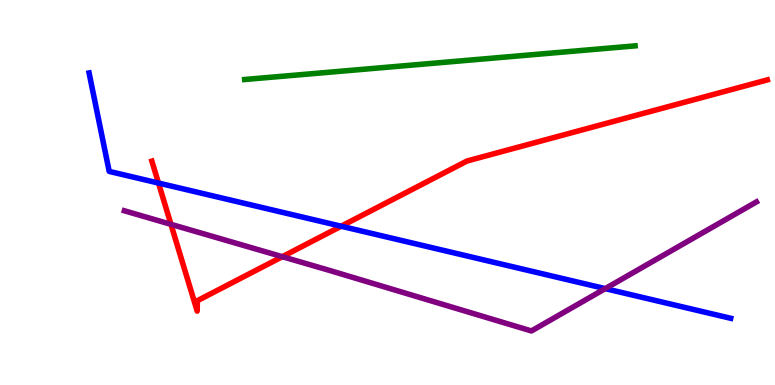[{'lines': ['blue', 'red'], 'intersections': [{'x': 2.05, 'y': 5.25}, {'x': 4.4, 'y': 4.12}]}, {'lines': ['green', 'red'], 'intersections': []}, {'lines': ['purple', 'red'], 'intersections': [{'x': 2.21, 'y': 4.17}, {'x': 3.64, 'y': 3.33}]}, {'lines': ['blue', 'green'], 'intersections': []}, {'lines': ['blue', 'purple'], 'intersections': [{'x': 7.81, 'y': 2.5}]}, {'lines': ['green', 'purple'], 'intersections': []}]